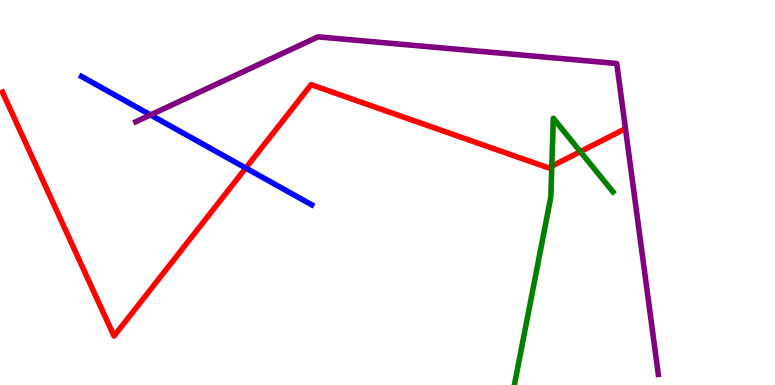[{'lines': ['blue', 'red'], 'intersections': [{'x': 3.17, 'y': 5.64}]}, {'lines': ['green', 'red'], 'intersections': [{'x': 7.12, 'y': 5.68}, {'x': 7.49, 'y': 6.06}]}, {'lines': ['purple', 'red'], 'intersections': []}, {'lines': ['blue', 'green'], 'intersections': []}, {'lines': ['blue', 'purple'], 'intersections': [{'x': 1.94, 'y': 7.02}]}, {'lines': ['green', 'purple'], 'intersections': []}]